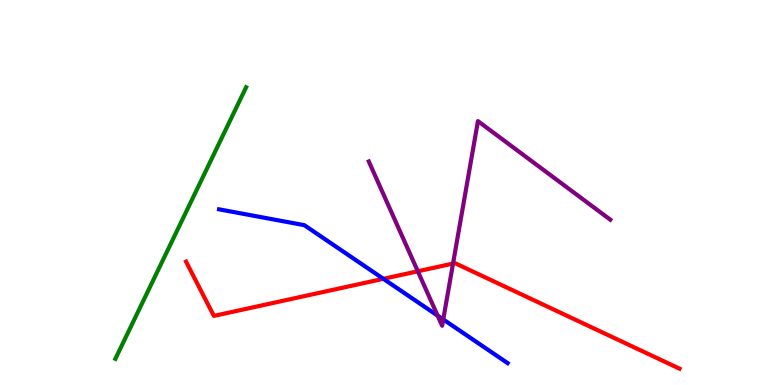[{'lines': ['blue', 'red'], 'intersections': [{'x': 4.95, 'y': 2.76}]}, {'lines': ['green', 'red'], 'intersections': []}, {'lines': ['purple', 'red'], 'intersections': [{'x': 5.39, 'y': 2.95}, {'x': 5.85, 'y': 3.15}]}, {'lines': ['blue', 'green'], 'intersections': []}, {'lines': ['blue', 'purple'], 'intersections': [{'x': 5.65, 'y': 1.8}, {'x': 5.72, 'y': 1.7}]}, {'lines': ['green', 'purple'], 'intersections': []}]